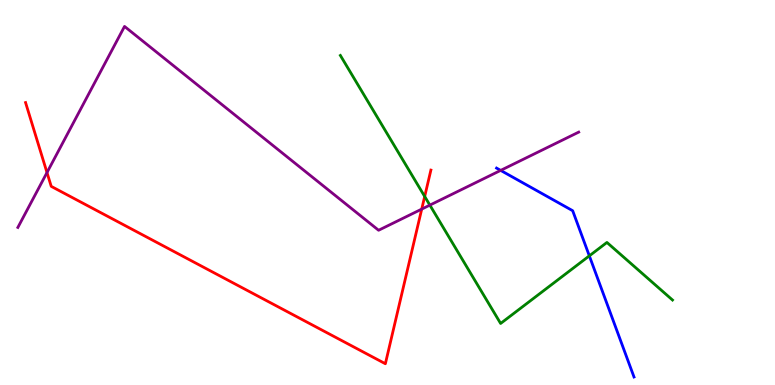[{'lines': ['blue', 'red'], 'intersections': []}, {'lines': ['green', 'red'], 'intersections': [{'x': 5.48, 'y': 4.9}]}, {'lines': ['purple', 'red'], 'intersections': [{'x': 0.606, 'y': 5.52}, {'x': 5.44, 'y': 4.57}]}, {'lines': ['blue', 'green'], 'intersections': [{'x': 7.6, 'y': 3.35}]}, {'lines': ['blue', 'purple'], 'intersections': [{'x': 6.46, 'y': 5.57}]}, {'lines': ['green', 'purple'], 'intersections': [{'x': 5.55, 'y': 4.67}]}]